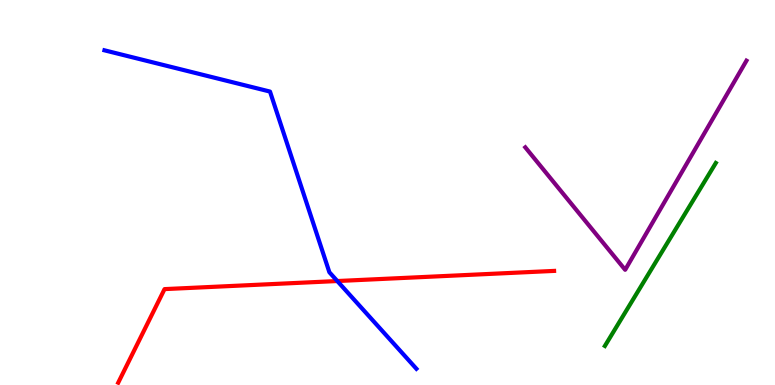[{'lines': ['blue', 'red'], 'intersections': [{'x': 4.35, 'y': 2.7}]}, {'lines': ['green', 'red'], 'intersections': []}, {'lines': ['purple', 'red'], 'intersections': []}, {'lines': ['blue', 'green'], 'intersections': []}, {'lines': ['blue', 'purple'], 'intersections': []}, {'lines': ['green', 'purple'], 'intersections': []}]